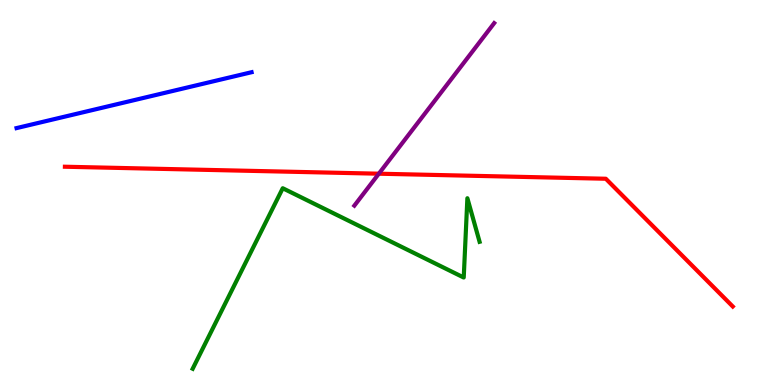[{'lines': ['blue', 'red'], 'intersections': []}, {'lines': ['green', 'red'], 'intersections': []}, {'lines': ['purple', 'red'], 'intersections': [{'x': 4.89, 'y': 5.49}]}, {'lines': ['blue', 'green'], 'intersections': []}, {'lines': ['blue', 'purple'], 'intersections': []}, {'lines': ['green', 'purple'], 'intersections': []}]